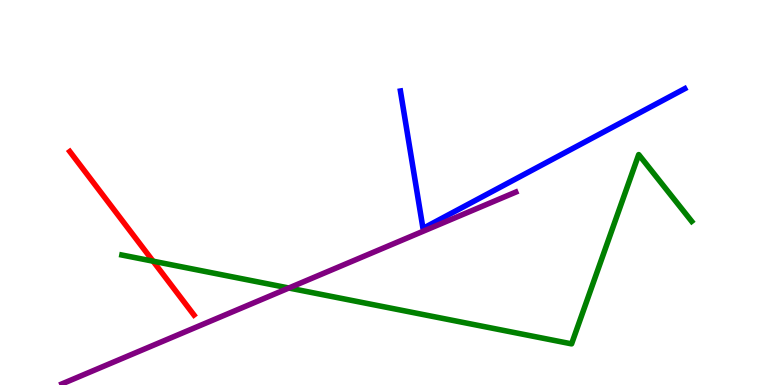[{'lines': ['blue', 'red'], 'intersections': []}, {'lines': ['green', 'red'], 'intersections': [{'x': 1.98, 'y': 3.22}]}, {'lines': ['purple', 'red'], 'intersections': []}, {'lines': ['blue', 'green'], 'intersections': []}, {'lines': ['blue', 'purple'], 'intersections': []}, {'lines': ['green', 'purple'], 'intersections': [{'x': 3.73, 'y': 2.52}]}]